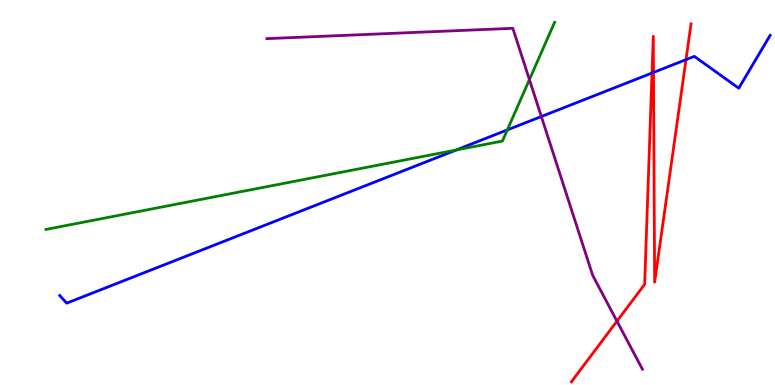[{'lines': ['blue', 'red'], 'intersections': [{'x': 8.41, 'y': 8.1}, {'x': 8.43, 'y': 8.12}, {'x': 8.85, 'y': 8.45}]}, {'lines': ['green', 'red'], 'intersections': []}, {'lines': ['purple', 'red'], 'intersections': [{'x': 7.96, 'y': 1.66}]}, {'lines': ['blue', 'green'], 'intersections': [{'x': 5.89, 'y': 6.1}, {'x': 6.55, 'y': 6.63}]}, {'lines': ['blue', 'purple'], 'intersections': [{'x': 6.99, 'y': 6.97}]}, {'lines': ['green', 'purple'], 'intersections': [{'x': 6.83, 'y': 7.93}]}]